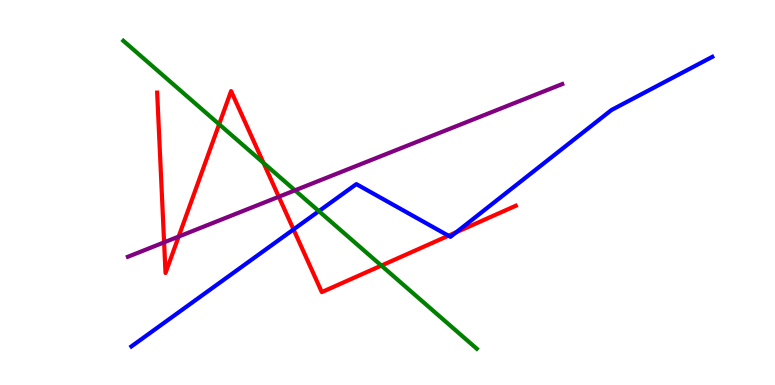[{'lines': ['blue', 'red'], 'intersections': [{'x': 3.79, 'y': 4.04}, {'x': 5.79, 'y': 3.88}, {'x': 5.89, 'y': 3.97}]}, {'lines': ['green', 'red'], 'intersections': [{'x': 2.83, 'y': 6.77}, {'x': 3.4, 'y': 5.77}, {'x': 4.92, 'y': 3.1}]}, {'lines': ['purple', 'red'], 'intersections': [{'x': 2.12, 'y': 3.7}, {'x': 2.31, 'y': 3.86}, {'x': 3.6, 'y': 4.89}]}, {'lines': ['blue', 'green'], 'intersections': [{'x': 4.11, 'y': 4.52}]}, {'lines': ['blue', 'purple'], 'intersections': []}, {'lines': ['green', 'purple'], 'intersections': [{'x': 3.81, 'y': 5.06}]}]